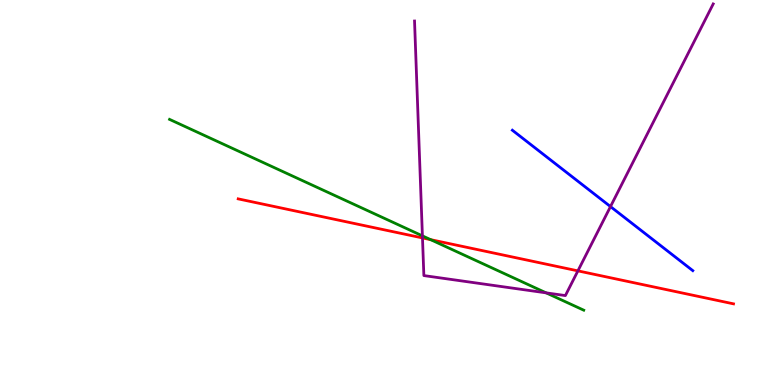[{'lines': ['blue', 'red'], 'intersections': []}, {'lines': ['green', 'red'], 'intersections': [{'x': 5.56, 'y': 3.78}]}, {'lines': ['purple', 'red'], 'intersections': [{'x': 5.45, 'y': 3.82}, {'x': 7.46, 'y': 2.96}]}, {'lines': ['blue', 'green'], 'intersections': []}, {'lines': ['blue', 'purple'], 'intersections': [{'x': 7.88, 'y': 4.63}]}, {'lines': ['green', 'purple'], 'intersections': [{'x': 5.45, 'y': 3.87}, {'x': 7.05, 'y': 2.39}]}]